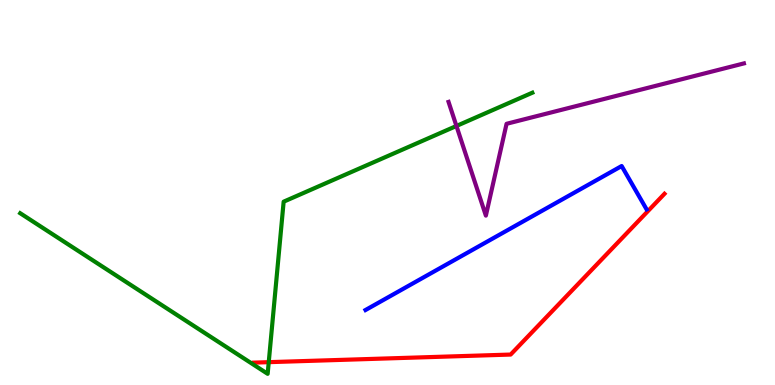[{'lines': ['blue', 'red'], 'intersections': []}, {'lines': ['green', 'red'], 'intersections': [{'x': 3.47, 'y': 0.593}]}, {'lines': ['purple', 'red'], 'intersections': []}, {'lines': ['blue', 'green'], 'intersections': []}, {'lines': ['blue', 'purple'], 'intersections': []}, {'lines': ['green', 'purple'], 'intersections': [{'x': 5.89, 'y': 6.73}]}]